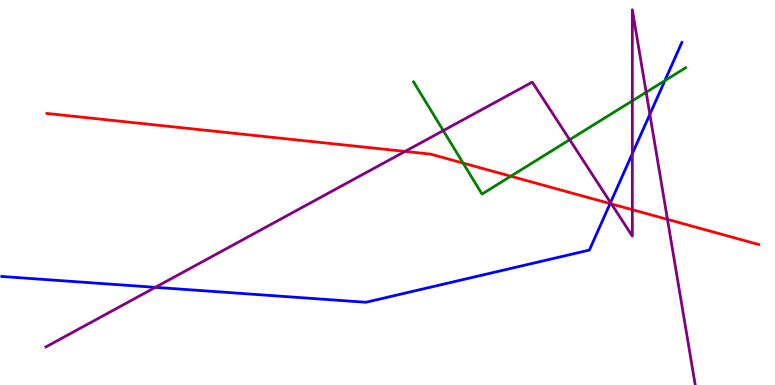[{'lines': ['blue', 'red'], 'intersections': [{'x': 7.87, 'y': 4.71}]}, {'lines': ['green', 'red'], 'intersections': [{'x': 5.98, 'y': 5.76}, {'x': 6.59, 'y': 5.42}]}, {'lines': ['purple', 'red'], 'intersections': [{'x': 5.23, 'y': 6.07}, {'x': 7.89, 'y': 4.7}, {'x': 8.16, 'y': 4.55}, {'x': 8.61, 'y': 4.3}]}, {'lines': ['blue', 'green'], 'intersections': [{'x': 8.58, 'y': 7.9}]}, {'lines': ['blue', 'purple'], 'intersections': [{'x': 2.0, 'y': 2.54}, {'x': 7.88, 'y': 4.74}, {'x': 8.16, 'y': 6.01}, {'x': 8.39, 'y': 7.03}]}, {'lines': ['green', 'purple'], 'intersections': [{'x': 5.72, 'y': 6.61}, {'x': 7.35, 'y': 6.37}, {'x': 8.16, 'y': 7.38}, {'x': 8.34, 'y': 7.6}]}]